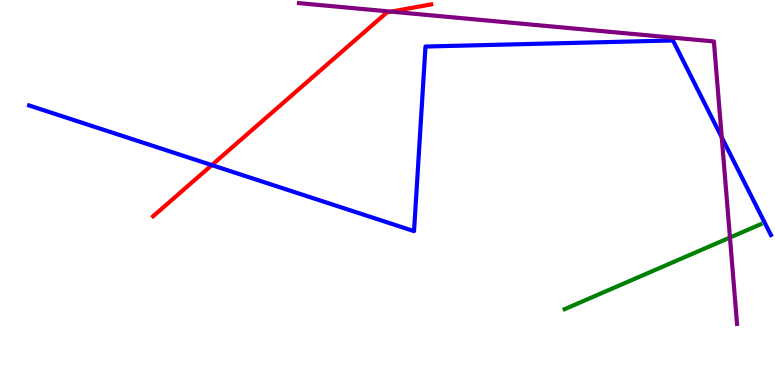[{'lines': ['blue', 'red'], 'intersections': [{'x': 2.73, 'y': 5.71}]}, {'lines': ['green', 'red'], 'intersections': []}, {'lines': ['purple', 'red'], 'intersections': [{'x': 5.05, 'y': 9.7}]}, {'lines': ['blue', 'green'], 'intersections': []}, {'lines': ['blue', 'purple'], 'intersections': [{'x': 9.31, 'y': 6.43}]}, {'lines': ['green', 'purple'], 'intersections': [{'x': 9.42, 'y': 3.83}]}]